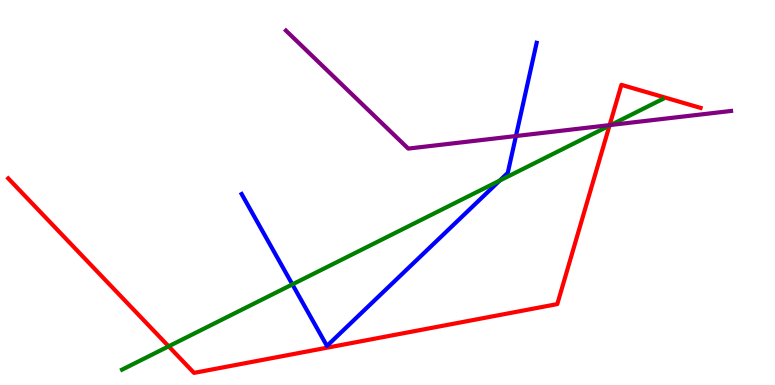[{'lines': ['blue', 'red'], 'intersections': []}, {'lines': ['green', 'red'], 'intersections': [{'x': 2.18, 'y': 1.0}, {'x': 7.86, 'y': 6.74}]}, {'lines': ['purple', 'red'], 'intersections': [{'x': 7.87, 'y': 6.75}]}, {'lines': ['blue', 'green'], 'intersections': [{'x': 3.77, 'y': 2.61}, {'x': 6.45, 'y': 5.31}]}, {'lines': ['blue', 'purple'], 'intersections': [{'x': 6.66, 'y': 6.47}]}, {'lines': ['green', 'purple'], 'intersections': [{'x': 7.88, 'y': 6.75}]}]